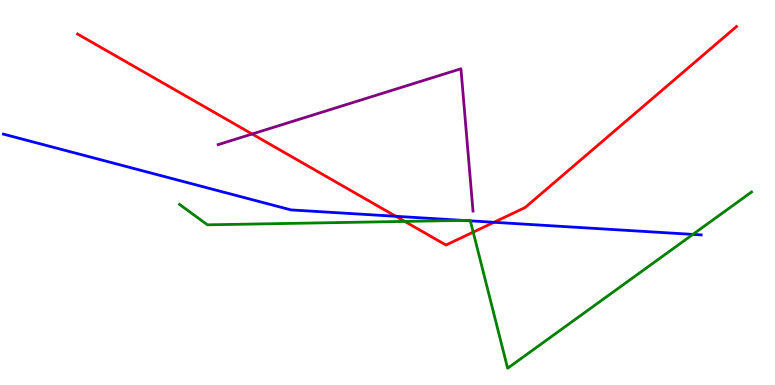[{'lines': ['blue', 'red'], 'intersections': [{'x': 5.11, 'y': 4.38}, {'x': 6.37, 'y': 4.23}]}, {'lines': ['green', 'red'], 'intersections': [{'x': 5.22, 'y': 4.25}, {'x': 6.11, 'y': 3.97}]}, {'lines': ['purple', 'red'], 'intersections': [{'x': 3.25, 'y': 6.52}]}, {'lines': ['blue', 'green'], 'intersections': [{'x': 5.98, 'y': 4.28}, {'x': 6.07, 'y': 4.26}, {'x': 8.94, 'y': 3.91}]}, {'lines': ['blue', 'purple'], 'intersections': []}, {'lines': ['green', 'purple'], 'intersections': []}]